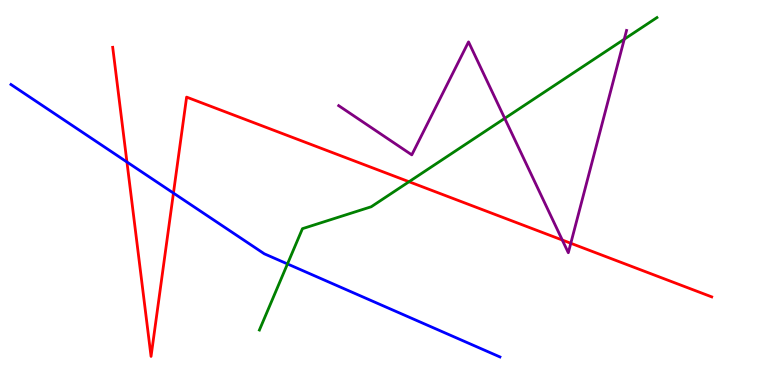[{'lines': ['blue', 'red'], 'intersections': [{'x': 1.64, 'y': 5.79}, {'x': 2.24, 'y': 4.98}]}, {'lines': ['green', 'red'], 'intersections': [{'x': 5.28, 'y': 5.28}]}, {'lines': ['purple', 'red'], 'intersections': [{'x': 7.26, 'y': 3.77}, {'x': 7.37, 'y': 3.68}]}, {'lines': ['blue', 'green'], 'intersections': [{'x': 3.71, 'y': 3.14}]}, {'lines': ['blue', 'purple'], 'intersections': []}, {'lines': ['green', 'purple'], 'intersections': [{'x': 6.51, 'y': 6.93}, {'x': 8.05, 'y': 8.98}]}]